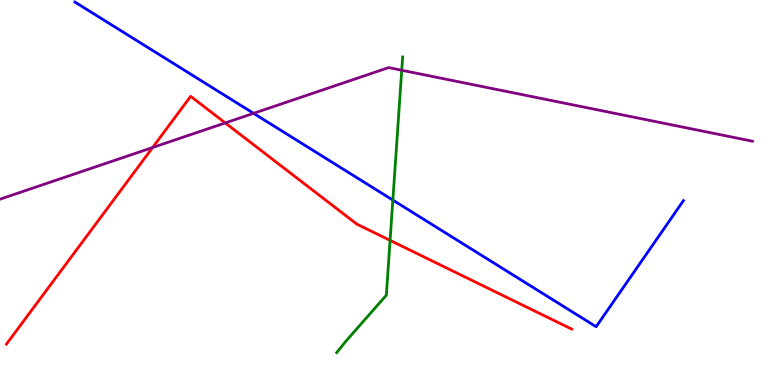[{'lines': ['blue', 'red'], 'intersections': []}, {'lines': ['green', 'red'], 'intersections': [{'x': 5.03, 'y': 3.76}]}, {'lines': ['purple', 'red'], 'intersections': [{'x': 1.97, 'y': 6.17}, {'x': 2.91, 'y': 6.81}]}, {'lines': ['blue', 'green'], 'intersections': [{'x': 5.07, 'y': 4.8}]}, {'lines': ['blue', 'purple'], 'intersections': [{'x': 3.27, 'y': 7.06}]}, {'lines': ['green', 'purple'], 'intersections': [{'x': 5.18, 'y': 8.18}]}]